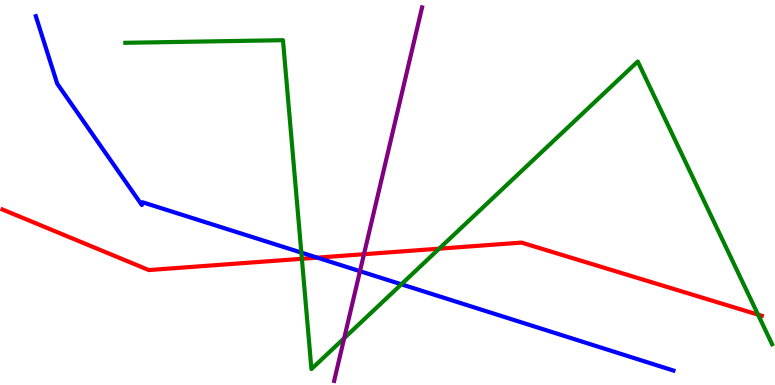[{'lines': ['blue', 'red'], 'intersections': [{'x': 4.09, 'y': 3.31}]}, {'lines': ['green', 'red'], 'intersections': [{'x': 3.9, 'y': 3.28}, {'x': 5.67, 'y': 3.54}, {'x': 9.78, 'y': 1.83}]}, {'lines': ['purple', 'red'], 'intersections': [{'x': 4.7, 'y': 3.4}]}, {'lines': ['blue', 'green'], 'intersections': [{'x': 3.89, 'y': 3.44}, {'x': 5.18, 'y': 2.62}]}, {'lines': ['blue', 'purple'], 'intersections': [{'x': 4.64, 'y': 2.96}]}, {'lines': ['green', 'purple'], 'intersections': [{'x': 4.44, 'y': 1.22}]}]